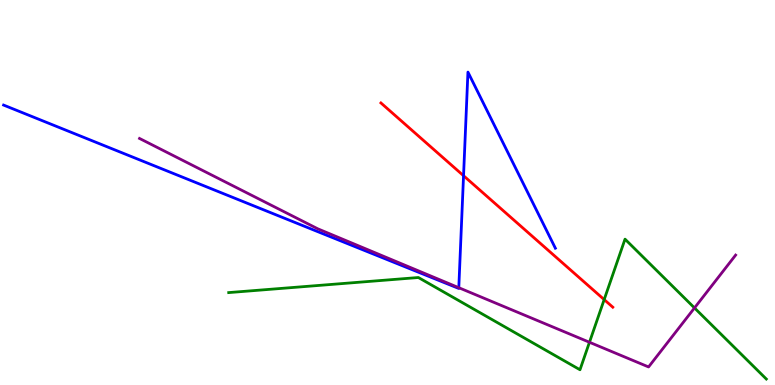[{'lines': ['blue', 'red'], 'intersections': [{'x': 5.98, 'y': 5.44}]}, {'lines': ['green', 'red'], 'intersections': [{'x': 7.8, 'y': 2.22}]}, {'lines': ['purple', 'red'], 'intersections': []}, {'lines': ['blue', 'green'], 'intersections': []}, {'lines': ['blue', 'purple'], 'intersections': [{'x': 5.92, 'y': 2.53}]}, {'lines': ['green', 'purple'], 'intersections': [{'x': 7.61, 'y': 1.11}, {'x': 8.96, 'y': 2.0}]}]